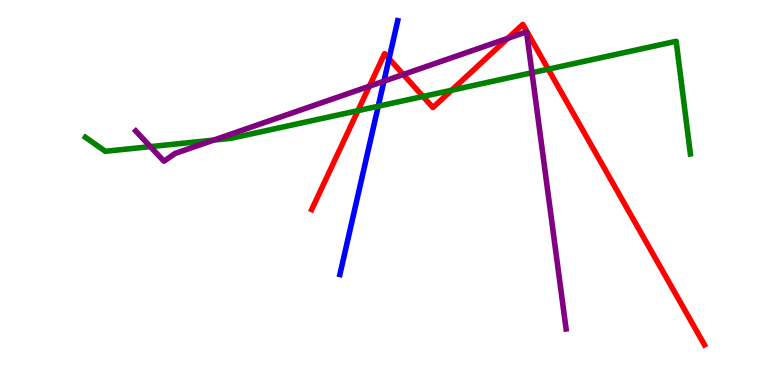[{'lines': ['blue', 'red'], 'intersections': [{'x': 5.02, 'y': 8.48}]}, {'lines': ['green', 'red'], 'intersections': [{'x': 4.62, 'y': 7.13}, {'x': 5.46, 'y': 7.49}, {'x': 5.83, 'y': 7.66}, {'x': 7.07, 'y': 8.2}]}, {'lines': ['purple', 'red'], 'intersections': [{'x': 4.77, 'y': 7.76}, {'x': 5.2, 'y': 8.07}, {'x': 6.55, 'y': 9.0}]}, {'lines': ['blue', 'green'], 'intersections': [{'x': 4.88, 'y': 7.24}]}, {'lines': ['blue', 'purple'], 'intersections': [{'x': 4.95, 'y': 7.89}]}, {'lines': ['green', 'purple'], 'intersections': [{'x': 1.94, 'y': 6.19}, {'x': 2.76, 'y': 6.36}, {'x': 6.86, 'y': 8.11}]}]